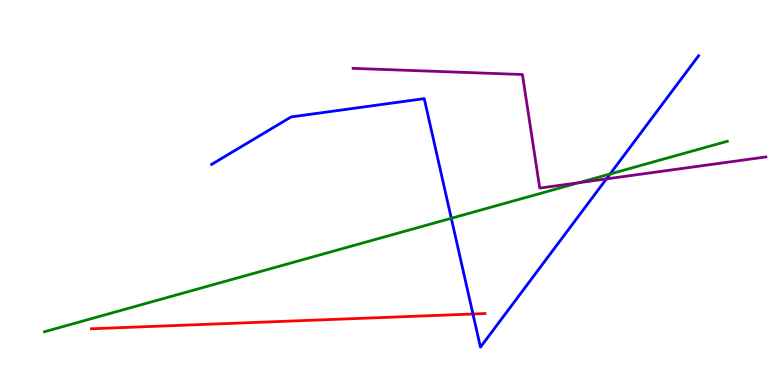[{'lines': ['blue', 'red'], 'intersections': [{'x': 6.1, 'y': 1.84}]}, {'lines': ['green', 'red'], 'intersections': []}, {'lines': ['purple', 'red'], 'intersections': []}, {'lines': ['blue', 'green'], 'intersections': [{'x': 5.82, 'y': 4.33}, {'x': 7.87, 'y': 5.48}]}, {'lines': ['blue', 'purple'], 'intersections': [{'x': 7.82, 'y': 5.35}]}, {'lines': ['green', 'purple'], 'intersections': [{'x': 7.47, 'y': 5.25}]}]